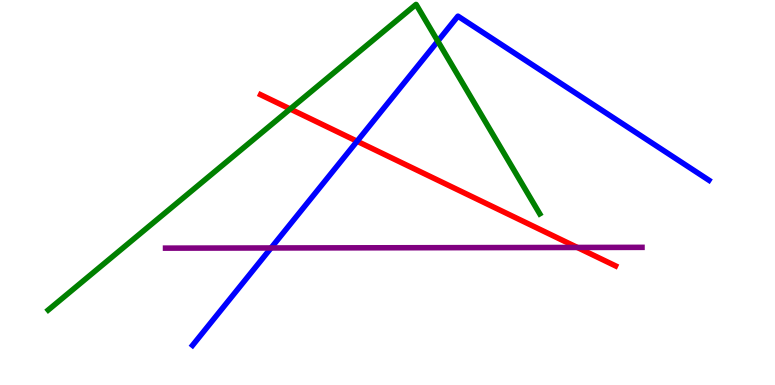[{'lines': ['blue', 'red'], 'intersections': [{'x': 4.61, 'y': 6.33}]}, {'lines': ['green', 'red'], 'intersections': [{'x': 3.74, 'y': 7.17}]}, {'lines': ['purple', 'red'], 'intersections': [{'x': 7.45, 'y': 3.57}]}, {'lines': ['blue', 'green'], 'intersections': [{'x': 5.65, 'y': 8.93}]}, {'lines': ['blue', 'purple'], 'intersections': [{'x': 3.5, 'y': 3.56}]}, {'lines': ['green', 'purple'], 'intersections': []}]